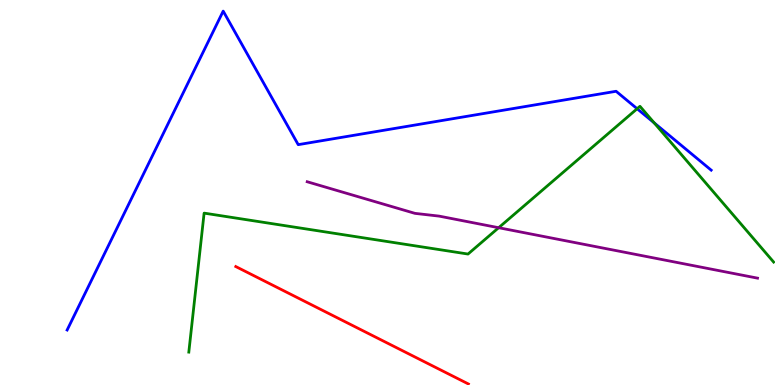[{'lines': ['blue', 'red'], 'intersections': []}, {'lines': ['green', 'red'], 'intersections': []}, {'lines': ['purple', 'red'], 'intersections': []}, {'lines': ['blue', 'green'], 'intersections': [{'x': 8.22, 'y': 7.18}, {'x': 8.44, 'y': 6.81}]}, {'lines': ['blue', 'purple'], 'intersections': []}, {'lines': ['green', 'purple'], 'intersections': [{'x': 6.43, 'y': 4.09}]}]